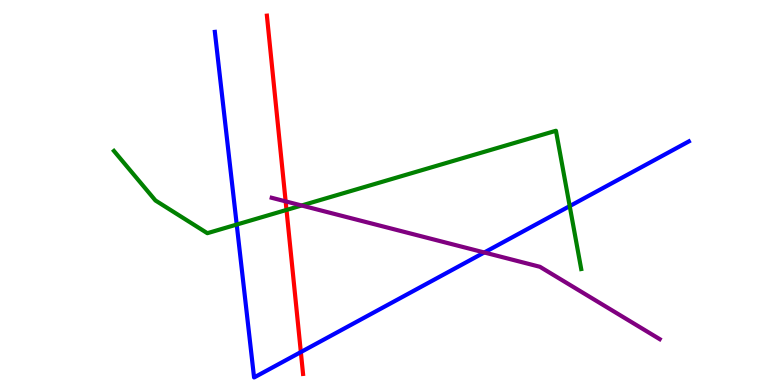[{'lines': ['blue', 'red'], 'intersections': [{'x': 3.88, 'y': 0.855}]}, {'lines': ['green', 'red'], 'intersections': [{'x': 3.7, 'y': 4.55}]}, {'lines': ['purple', 'red'], 'intersections': [{'x': 3.69, 'y': 4.77}]}, {'lines': ['blue', 'green'], 'intersections': [{'x': 3.05, 'y': 4.17}, {'x': 7.35, 'y': 4.65}]}, {'lines': ['blue', 'purple'], 'intersections': [{'x': 6.25, 'y': 3.44}]}, {'lines': ['green', 'purple'], 'intersections': [{'x': 3.89, 'y': 4.66}]}]